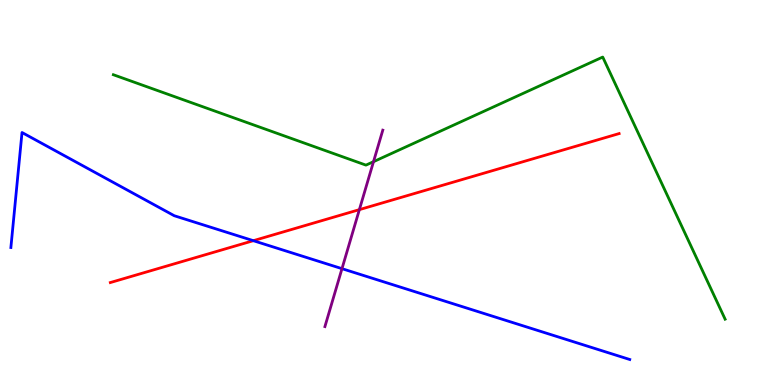[{'lines': ['blue', 'red'], 'intersections': [{'x': 3.27, 'y': 3.75}]}, {'lines': ['green', 'red'], 'intersections': []}, {'lines': ['purple', 'red'], 'intersections': [{'x': 4.64, 'y': 4.55}]}, {'lines': ['blue', 'green'], 'intersections': []}, {'lines': ['blue', 'purple'], 'intersections': [{'x': 4.41, 'y': 3.02}]}, {'lines': ['green', 'purple'], 'intersections': [{'x': 4.82, 'y': 5.8}]}]